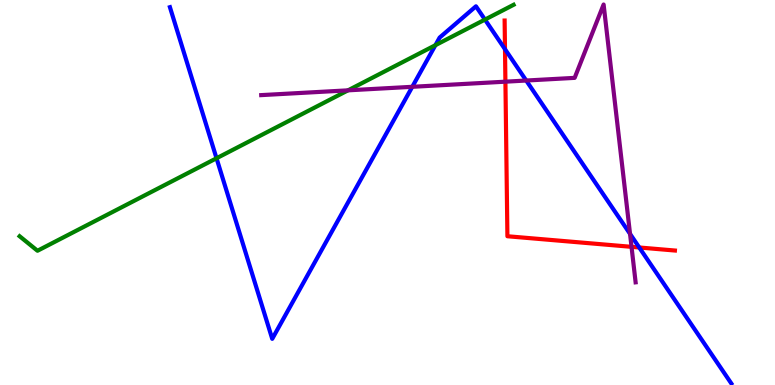[{'lines': ['blue', 'red'], 'intersections': [{'x': 6.52, 'y': 8.72}, {'x': 8.25, 'y': 3.57}]}, {'lines': ['green', 'red'], 'intersections': []}, {'lines': ['purple', 'red'], 'intersections': [{'x': 6.52, 'y': 7.88}, {'x': 8.15, 'y': 3.59}]}, {'lines': ['blue', 'green'], 'intersections': [{'x': 2.79, 'y': 5.89}, {'x': 5.62, 'y': 8.83}, {'x': 6.26, 'y': 9.49}]}, {'lines': ['blue', 'purple'], 'intersections': [{'x': 5.32, 'y': 7.75}, {'x': 6.79, 'y': 7.91}, {'x': 8.13, 'y': 3.93}]}, {'lines': ['green', 'purple'], 'intersections': [{'x': 4.49, 'y': 7.65}]}]